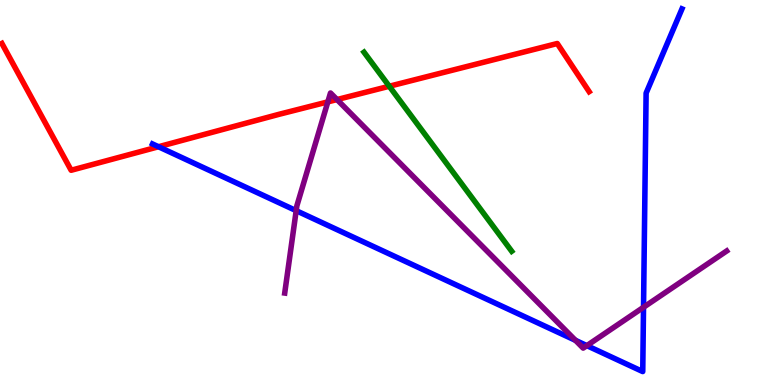[{'lines': ['blue', 'red'], 'intersections': [{'x': 2.05, 'y': 6.19}]}, {'lines': ['green', 'red'], 'intersections': [{'x': 5.02, 'y': 7.76}]}, {'lines': ['purple', 'red'], 'intersections': [{'x': 4.23, 'y': 7.35}, {'x': 4.35, 'y': 7.41}]}, {'lines': ['blue', 'green'], 'intersections': []}, {'lines': ['blue', 'purple'], 'intersections': [{'x': 3.82, 'y': 4.53}, {'x': 7.43, 'y': 1.16}, {'x': 7.57, 'y': 1.02}, {'x': 8.3, 'y': 2.02}]}, {'lines': ['green', 'purple'], 'intersections': []}]